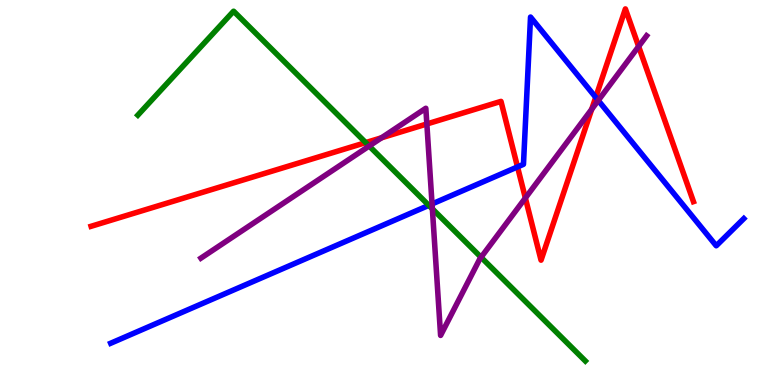[{'lines': ['blue', 'red'], 'intersections': [{'x': 6.68, 'y': 5.66}, {'x': 7.69, 'y': 7.47}]}, {'lines': ['green', 'red'], 'intersections': [{'x': 4.72, 'y': 6.3}]}, {'lines': ['purple', 'red'], 'intersections': [{'x': 4.92, 'y': 6.42}, {'x': 5.51, 'y': 6.78}, {'x': 6.78, 'y': 4.86}, {'x': 7.64, 'y': 7.16}, {'x': 8.24, 'y': 8.79}]}, {'lines': ['blue', 'green'], 'intersections': [{'x': 5.53, 'y': 4.67}]}, {'lines': ['blue', 'purple'], 'intersections': [{'x': 5.57, 'y': 4.7}, {'x': 7.72, 'y': 7.39}]}, {'lines': ['green', 'purple'], 'intersections': [{'x': 4.76, 'y': 6.21}, {'x': 5.58, 'y': 4.57}, {'x': 6.21, 'y': 3.32}]}]